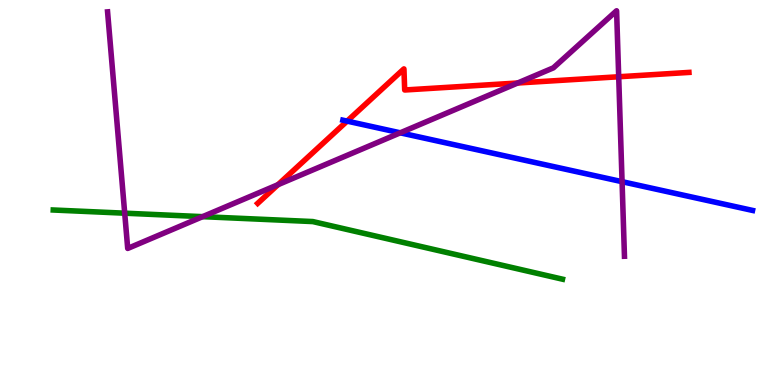[{'lines': ['blue', 'red'], 'intersections': [{'x': 4.48, 'y': 6.85}]}, {'lines': ['green', 'red'], 'intersections': []}, {'lines': ['purple', 'red'], 'intersections': [{'x': 3.59, 'y': 5.2}, {'x': 6.68, 'y': 7.84}, {'x': 7.98, 'y': 8.01}]}, {'lines': ['blue', 'green'], 'intersections': []}, {'lines': ['blue', 'purple'], 'intersections': [{'x': 5.16, 'y': 6.55}, {'x': 8.03, 'y': 5.28}]}, {'lines': ['green', 'purple'], 'intersections': [{'x': 1.61, 'y': 4.46}, {'x': 2.61, 'y': 4.37}]}]